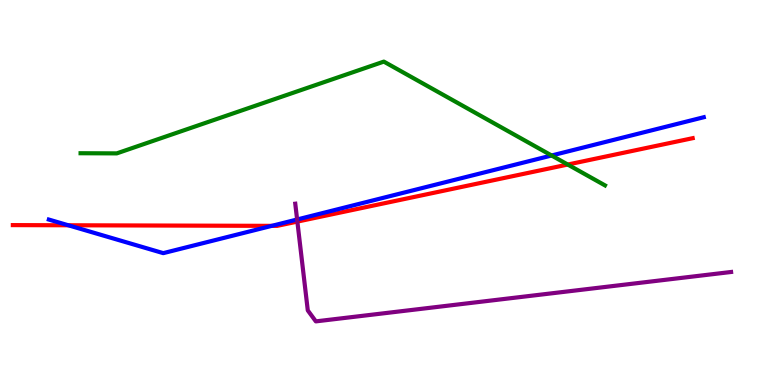[{'lines': ['blue', 'red'], 'intersections': [{'x': 0.881, 'y': 4.15}, {'x': 3.51, 'y': 4.13}]}, {'lines': ['green', 'red'], 'intersections': [{'x': 7.33, 'y': 5.73}]}, {'lines': ['purple', 'red'], 'intersections': [{'x': 3.84, 'y': 4.24}]}, {'lines': ['blue', 'green'], 'intersections': [{'x': 7.12, 'y': 5.96}]}, {'lines': ['blue', 'purple'], 'intersections': [{'x': 3.83, 'y': 4.3}]}, {'lines': ['green', 'purple'], 'intersections': []}]